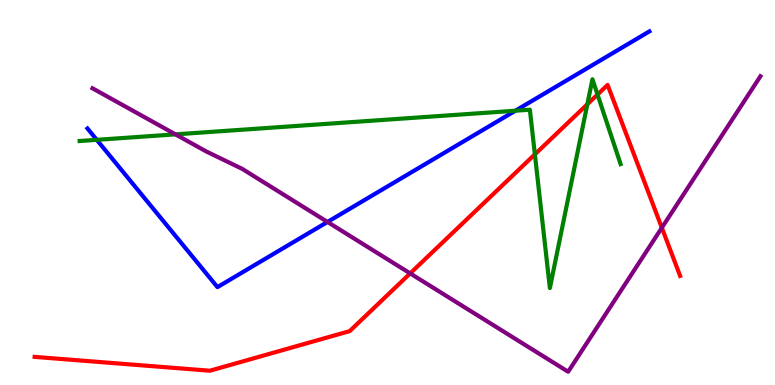[{'lines': ['blue', 'red'], 'intersections': []}, {'lines': ['green', 'red'], 'intersections': [{'x': 6.9, 'y': 5.99}, {'x': 7.58, 'y': 7.29}, {'x': 7.71, 'y': 7.54}]}, {'lines': ['purple', 'red'], 'intersections': [{'x': 5.29, 'y': 2.9}, {'x': 8.54, 'y': 4.08}]}, {'lines': ['blue', 'green'], 'intersections': [{'x': 1.25, 'y': 6.37}, {'x': 6.65, 'y': 7.12}]}, {'lines': ['blue', 'purple'], 'intersections': [{'x': 4.23, 'y': 4.23}]}, {'lines': ['green', 'purple'], 'intersections': [{'x': 2.26, 'y': 6.51}]}]